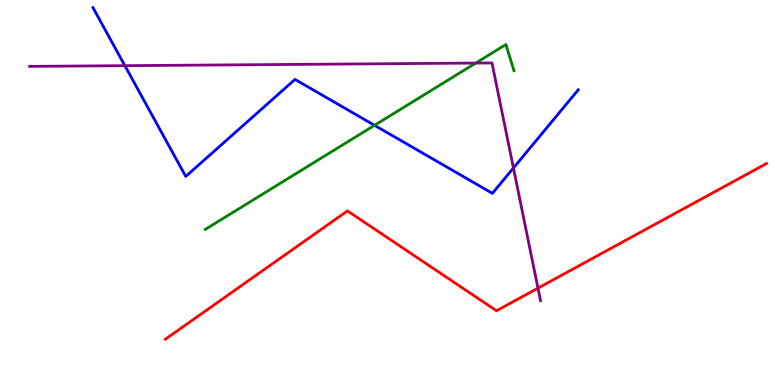[{'lines': ['blue', 'red'], 'intersections': []}, {'lines': ['green', 'red'], 'intersections': []}, {'lines': ['purple', 'red'], 'intersections': [{'x': 6.94, 'y': 2.52}]}, {'lines': ['blue', 'green'], 'intersections': [{'x': 4.83, 'y': 6.75}]}, {'lines': ['blue', 'purple'], 'intersections': [{'x': 1.61, 'y': 8.29}, {'x': 6.62, 'y': 5.64}]}, {'lines': ['green', 'purple'], 'intersections': [{'x': 6.14, 'y': 8.36}]}]